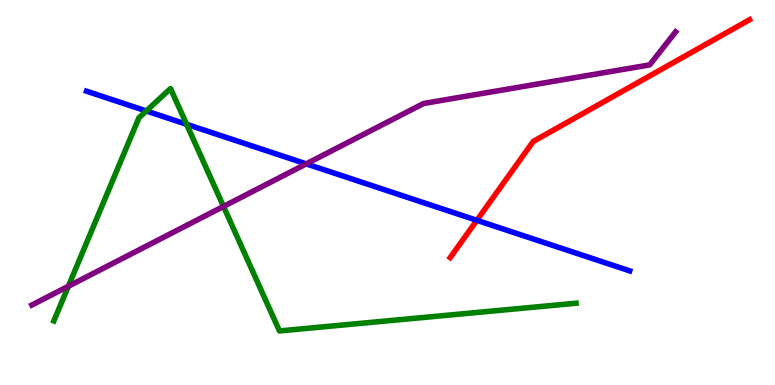[{'lines': ['blue', 'red'], 'intersections': [{'x': 6.15, 'y': 4.28}]}, {'lines': ['green', 'red'], 'intersections': []}, {'lines': ['purple', 'red'], 'intersections': []}, {'lines': ['blue', 'green'], 'intersections': [{'x': 1.89, 'y': 7.12}, {'x': 2.41, 'y': 6.77}]}, {'lines': ['blue', 'purple'], 'intersections': [{'x': 3.95, 'y': 5.74}]}, {'lines': ['green', 'purple'], 'intersections': [{'x': 0.882, 'y': 2.56}, {'x': 2.88, 'y': 4.64}]}]